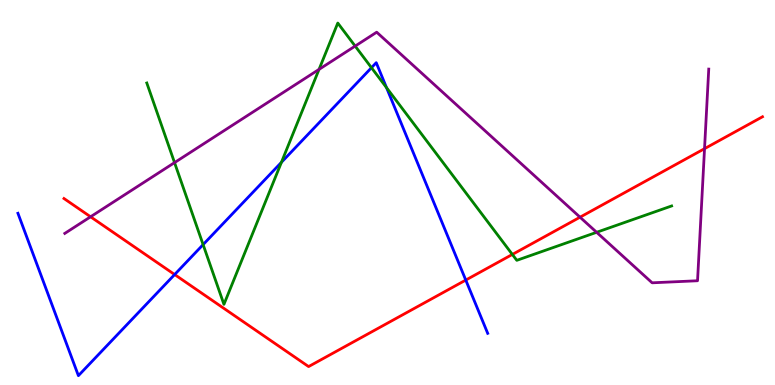[{'lines': ['blue', 'red'], 'intersections': [{'x': 2.25, 'y': 2.87}, {'x': 6.01, 'y': 2.73}]}, {'lines': ['green', 'red'], 'intersections': [{'x': 6.61, 'y': 3.39}]}, {'lines': ['purple', 'red'], 'intersections': [{'x': 1.17, 'y': 4.37}, {'x': 7.48, 'y': 4.36}, {'x': 9.09, 'y': 6.14}]}, {'lines': ['blue', 'green'], 'intersections': [{'x': 2.62, 'y': 3.65}, {'x': 3.63, 'y': 5.78}, {'x': 4.79, 'y': 8.24}, {'x': 4.99, 'y': 7.72}]}, {'lines': ['blue', 'purple'], 'intersections': []}, {'lines': ['green', 'purple'], 'intersections': [{'x': 2.25, 'y': 5.78}, {'x': 4.12, 'y': 8.2}, {'x': 4.58, 'y': 8.8}, {'x': 7.7, 'y': 3.97}]}]